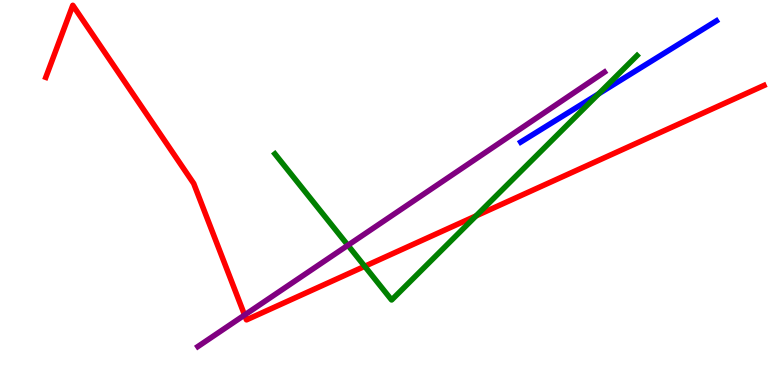[{'lines': ['blue', 'red'], 'intersections': []}, {'lines': ['green', 'red'], 'intersections': [{'x': 4.71, 'y': 3.08}, {'x': 6.14, 'y': 4.39}]}, {'lines': ['purple', 'red'], 'intersections': [{'x': 3.16, 'y': 1.82}]}, {'lines': ['blue', 'green'], 'intersections': [{'x': 7.72, 'y': 7.56}]}, {'lines': ['blue', 'purple'], 'intersections': []}, {'lines': ['green', 'purple'], 'intersections': [{'x': 4.49, 'y': 3.63}]}]